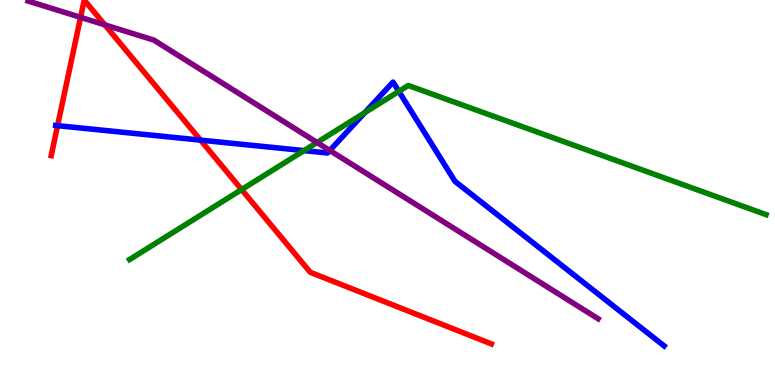[{'lines': ['blue', 'red'], 'intersections': [{'x': 0.743, 'y': 6.74}, {'x': 2.59, 'y': 6.36}]}, {'lines': ['green', 'red'], 'intersections': [{'x': 3.12, 'y': 5.08}]}, {'lines': ['purple', 'red'], 'intersections': [{'x': 1.04, 'y': 9.55}, {'x': 1.35, 'y': 9.35}]}, {'lines': ['blue', 'green'], 'intersections': [{'x': 3.92, 'y': 6.09}, {'x': 4.71, 'y': 7.07}, {'x': 5.15, 'y': 7.63}]}, {'lines': ['blue', 'purple'], 'intersections': [{'x': 4.26, 'y': 6.09}]}, {'lines': ['green', 'purple'], 'intersections': [{'x': 4.09, 'y': 6.3}]}]